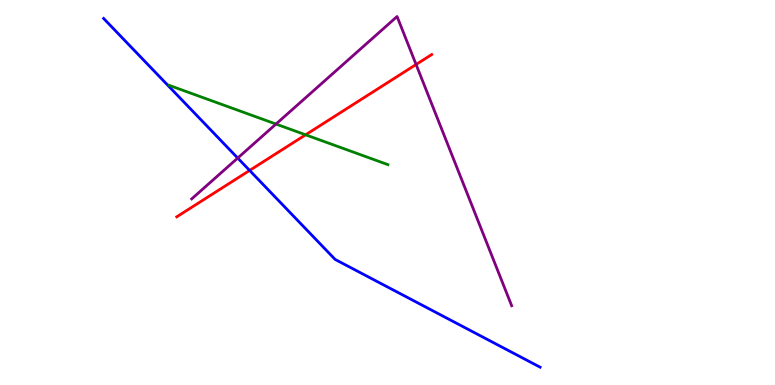[{'lines': ['blue', 'red'], 'intersections': [{'x': 3.22, 'y': 5.57}]}, {'lines': ['green', 'red'], 'intersections': [{'x': 3.94, 'y': 6.5}]}, {'lines': ['purple', 'red'], 'intersections': [{'x': 5.37, 'y': 8.32}]}, {'lines': ['blue', 'green'], 'intersections': []}, {'lines': ['blue', 'purple'], 'intersections': [{'x': 3.07, 'y': 5.9}]}, {'lines': ['green', 'purple'], 'intersections': [{'x': 3.56, 'y': 6.78}]}]